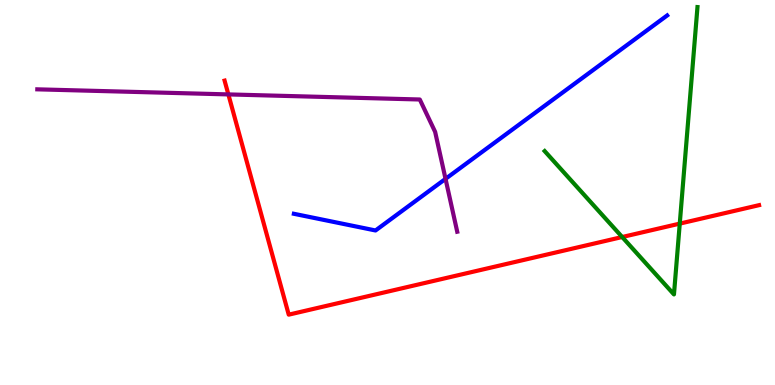[{'lines': ['blue', 'red'], 'intersections': []}, {'lines': ['green', 'red'], 'intersections': [{'x': 8.03, 'y': 3.84}, {'x': 8.77, 'y': 4.19}]}, {'lines': ['purple', 'red'], 'intersections': [{'x': 2.95, 'y': 7.55}]}, {'lines': ['blue', 'green'], 'intersections': []}, {'lines': ['blue', 'purple'], 'intersections': [{'x': 5.75, 'y': 5.35}]}, {'lines': ['green', 'purple'], 'intersections': []}]